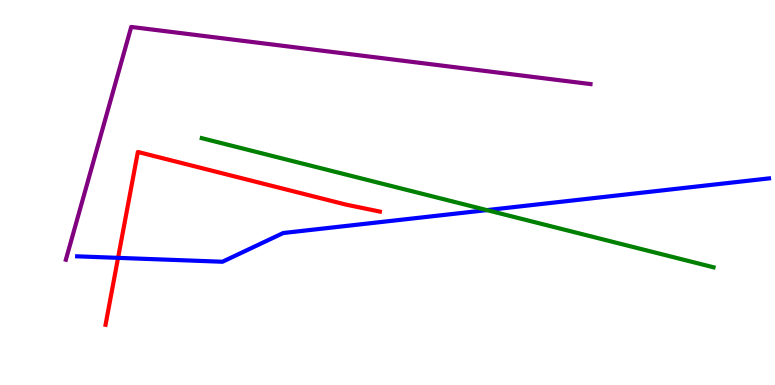[{'lines': ['blue', 'red'], 'intersections': [{'x': 1.52, 'y': 3.3}]}, {'lines': ['green', 'red'], 'intersections': []}, {'lines': ['purple', 'red'], 'intersections': []}, {'lines': ['blue', 'green'], 'intersections': [{'x': 6.28, 'y': 4.54}]}, {'lines': ['blue', 'purple'], 'intersections': []}, {'lines': ['green', 'purple'], 'intersections': []}]